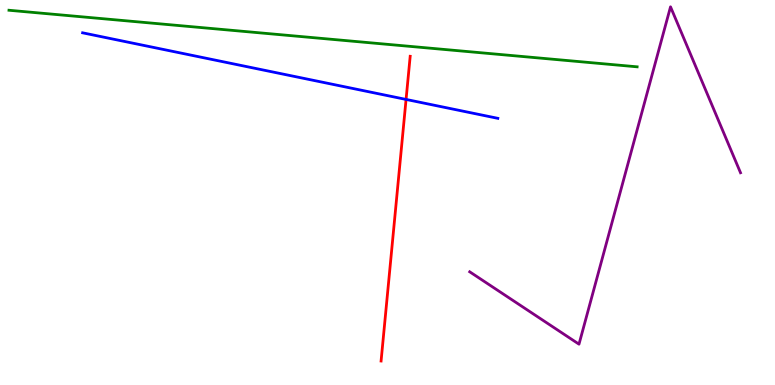[{'lines': ['blue', 'red'], 'intersections': [{'x': 5.24, 'y': 7.42}]}, {'lines': ['green', 'red'], 'intersections': []}, {'lines': ['purple', 'red'], 'intersections': []}, {'lines': ['blue', 'green'], 'intersections': []}, {'lines': ['blue', 'purple'], 'intersections': []}, {'lines': ['green', 'purple'], 'intersections': []}]